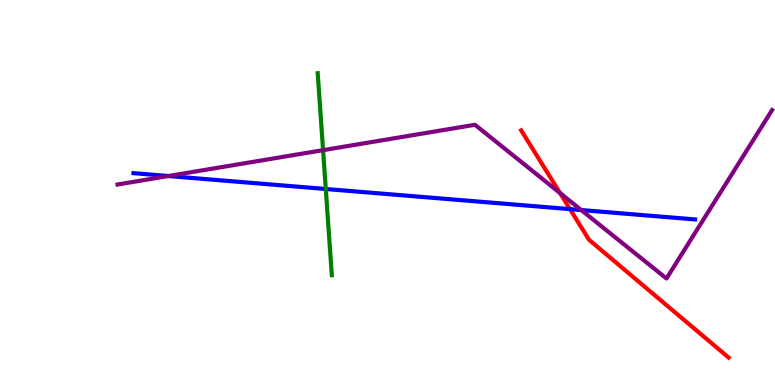[{'lines': ['blue', 'red'], 'intersections': [{'x': 7.35, 'y': 4.57}]}, {'lines': ['green', 'red'], 'intersections': []}, {'lines': ['purple', 'red'], 'intersections': [{'x': 7.23, 'y': 4.99}]}, {'lines': ['blue', 'green'], 'intersections': [{'x': 4.2, 'y': 5.09}]}, {'lines': ['blue', 'purple'], 'intersections': [{'x': 2.17, 'y': 5.43}, {'x': 7.5, 'y': 4.54}]}, {'lines': ['green', 'purple'], 'intersections': [{'x': 4.17, 'y': 6.1}]}]